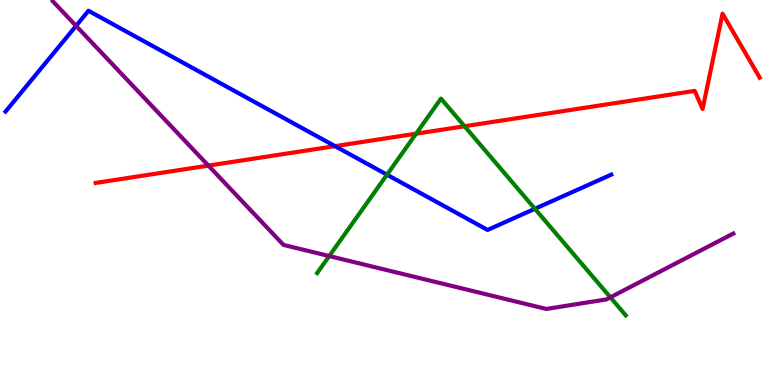[{'lines': ['blue', 'red'], 'intersections': [{'x': 4.32, 'y': 6.2}]}, {'lines': ['green', 'red'], 'intersections': [{'x': 5.37, 'y': 6.53}, {'x': 5.99, 'y': 6.72}]}, {'lines': ['purple', 'red'], 'intersections': [{'x': 2.69, 'y': 5.7}]}, {'lines': ['blue', 'green'], 'intersections': [{'x': 4.99, 'y': 5.46}, {'x': 6.9, 'y': 4.58}]}, {'lines': ['blue', 'purple'], 'intersections': [{'x': 0.982, 'y': 9.33}]}, {'lines': ['green', 'purple'], 'intersections': [{'x': 4.25, 'y': 3.35}, {'x': 7.88, 'y': 2.28}]}]